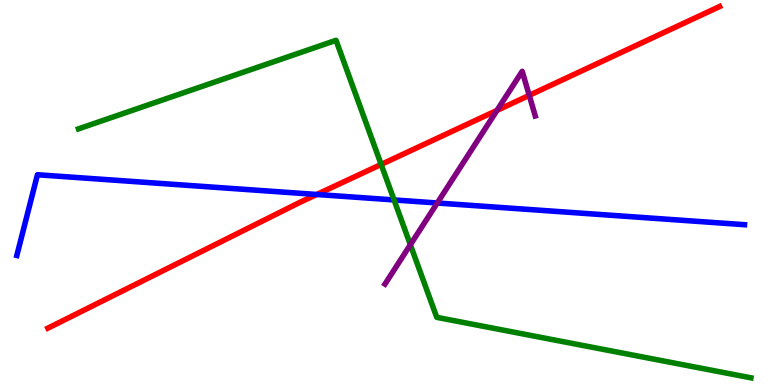[{'lines': ['blue', 'red'], 'intersections': [{'x': 4.09, 'y': 4.95}]}, {'lines': ['green', 'red'], 'intersections': [{'x': 4.92, 'y': 5.73}]}, {'lines': ['purple', 'red'], 'intersections': [{'x': 6.41, 'y': 7.13}, {'x': 6.83, 'y': 7.52}]}, {'lines': ['blue', 'green'], 'intersections': [{'x': 5.08, 'y': 4.81}]}, {'lines': ['blue', 'purple'], 'intersections': [{'x': 5.64, 'y': 4.73}]}, {'lines': ['green', 'purple'], 'intersections': [{'x': 5.29, 'y': 3.64}]}]